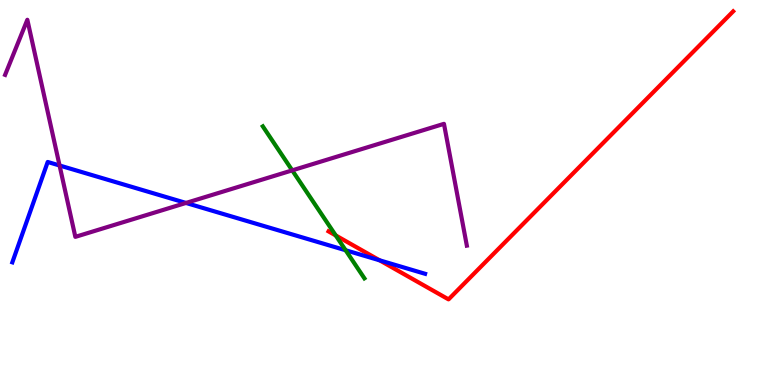[{'lines': ['blue', 'red'], 'intersections': [{'x': 4.9, 'y': 3.24}]}, {'lines': ['green', 'red'], 'intersections': [{'x': 4.33, 'y': 3.88}]}, {'lines': ['purple', 'red'], 'intersections': []}, {'lines': ['blue', 'green'], 'intersections': [{'x': 4.46, 'y': 3.5}]}, {'lines': ['blue', 'purple'], 'intersections': [{'x': 0.769, 'y': 5.7}, {'x': 2.4, 'y': 4.73}]}, {'lines': ['green', 'purple'], 'intersections': [{'x': 3.77, 'y': 5.57}]}]